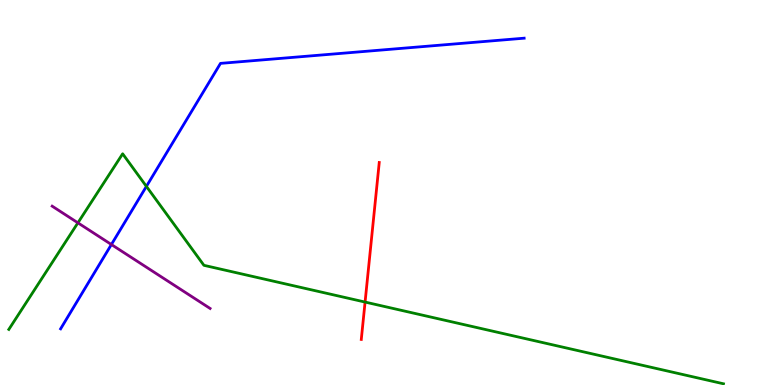[{'lines': ['blue', 'red'], 'intersections': []}, {'lines': ['green', 'red'], 'intersections': [{'x': 4.71, 'y': 2.15}]}, {'lines': ['purple', 'red'], 'intersections': []}, {'lines': ['blue', 'green'], 'intersections': [{'x': 1.89, 'y': 5.16}]}, {'lines': ['blue', 'purple'], 'intersections': [{'x': 1.44, 'y': 3.65}]}, {'lines': ['green', 'purple'], 'intersections': [{'x': 1.01, 'y': 4.21}]}]